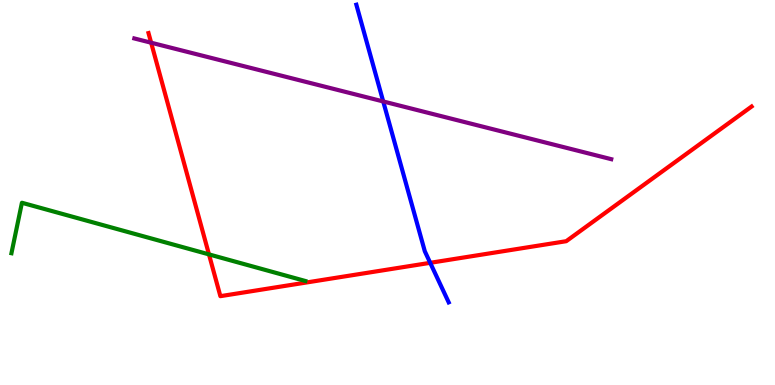[{'lines': ['blue', 'red'], 'intersections': [{'x': 5.55, 'y': 3.17}]}, {'lines': ['green', 'red'], 'intersections': [{'x': 2.7, 'y': 3.39}]}, {'lines': ['purple', 'red'], 'intersections': [{'x': 1.95, 'y': 8.89}]}, {'lines': ['blue', 'green'], 'intersections': []}, {'lines': ['blue', 'purple'], 'intersections': [{'x': 4.94, 'y': 7.36}]}, {'lines': ['green', 'purple'], 'intersections': []}]